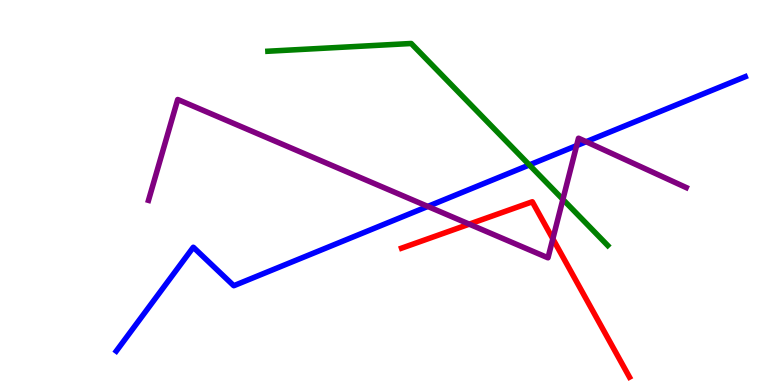[{'lines': ['blue', 'red'], 'intersections': []}, {'lines': ['green', 'red'], 'intersections': []}, {'lines': ['purple', 'red'], 'intersections': [{'x': 6.05, 'y': 4.18}, {'x': 7.13, 'y': 3.8}]}, {'lines': ['blue', 'green'], 'intersections': [{'x': 6.83, 'y': 5.72}]}, {'lines': ['blue', 'purple'], 'intersections': [{'x': 5.52, 'y': 4.64}, {'x': 7.44, 'y': 6.22}, {'x': 7.56, 'y': 6.32}]}, {'lines': ['green', 'purple'], 'intersections': [{'x': 7.26, 'y': 4.82}]}]